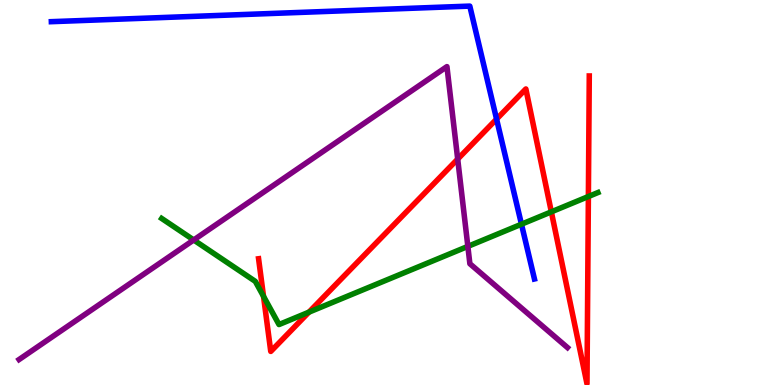[{'lines': ['blue', 'red'], 'intersections': [{'x': 6.41, 'y': 6.91}]}, {'lines': ['green', 'red'], 'intersections': [{'x': 3.4, 'y': 2.3}, {'x': 3.99, 'y': 1.89}, {'x': 7.11, 'y': 4.5}, {'x': 7.59, 'y': 4.9}]}, {'lines': ['purple', 'red'], 'intersections': [{'x': 5.91, 'y': 5.87}]}, {'lines': ['blue', 'green'], 'intersections': [{'x': 6.73, 'y': 4.18}]}, {'lines': ['blue', 'purple'], 'intersections': []}, {'lines': ['green', 'purple'], 'intersections': [{'x': 2.5, 'y': 3.77}, {'x': 6.04, 'y': 3.6}]}]